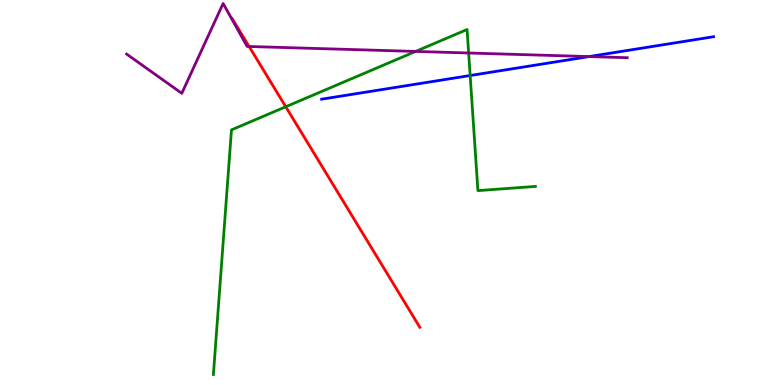[{'lines': ['blue', 'red'], 'intersections': []}, {'lines': ['green', 'red'], 'intersections': [{'x': 3.69, 'y': 7.23}]}, {'lines': ['purple', 'red'], 'intersections': [{'x': 3.21, 'y': 8.79}]}, {'lines': ['blue', 'green'], 'intersections': [{'x': 6.07, 'y': 8.04}]}, {'lines': ['blue', 'purple'], 'intersections': [{'x': 7.6, 'y': 8.53}]}, {'lines': ['green', 'purple'], 'intersections': [{'x': 5.36, 'y': 8.66}, {'x': 6.05, 'y': 8.62}]}]